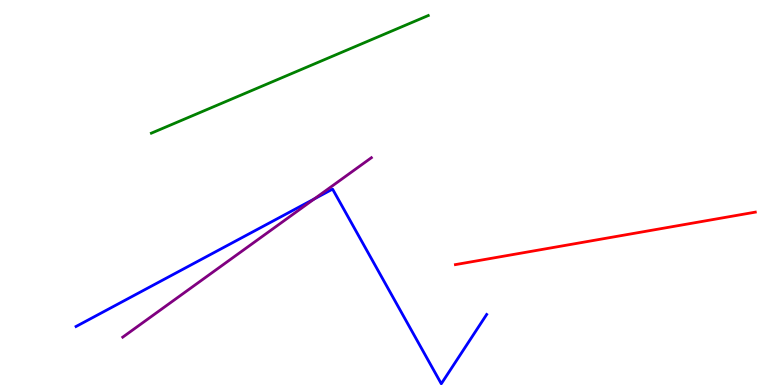[{'lines': ['blue', 'red'], 'intersections': []}, {'lines': ['green', 'red'], 'intersections': []}, {'lines': ['purple', 'red'], 'intersections': []}, {'lines': ['blue', 'green'], 'intersections': []}, {'lines': ['blue', 'purple'], 'intersections': [{'x': 4.06, 'y': 4.83}]}, {'lines': ['green', 'purple'], 'intersections': []}]